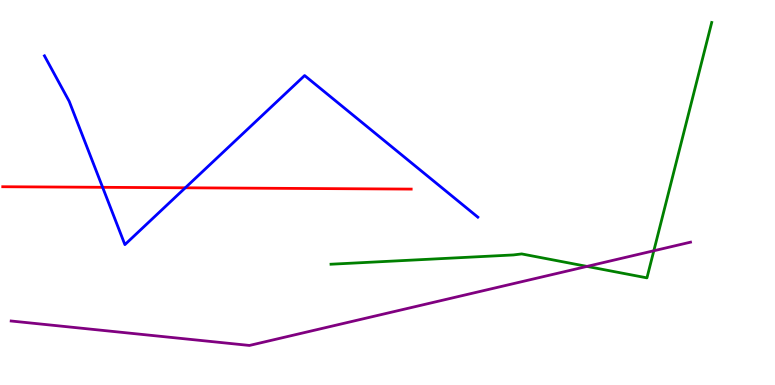[{'lines': ['blue', 'red'], 'intersections': [{'x': 1.32, 'y': 5.13}, {'x': 2.39, 'y': 5.12}]}, {'lines': ['green', 'red'], 'intersections': []}, {'lines': ['purple', 'red'], 'intersections': []}, {'lines': ['blue', 'green'], 'intersections': []}, {'lines': ['blue', 'purple'], 'intersections': []}, {'lines': ['green', 'purple'], 'intersections': [{'x': 7.57, 'y': 3.08}, {'x': 8.44, 'y': 3.49}]}]